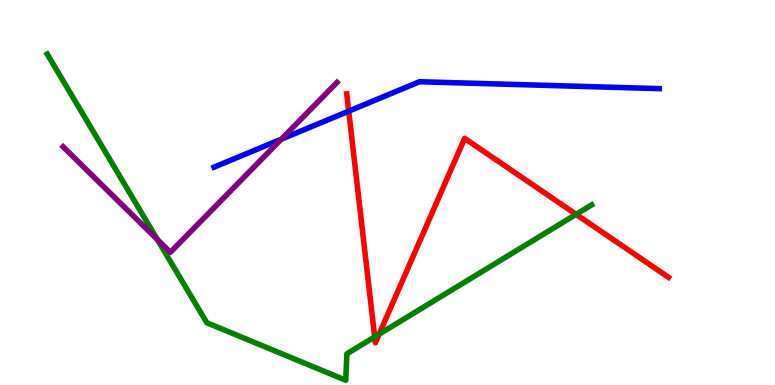[{'lines': ['blue', 'red'], 'intersections': [{'x': 4.5, 'y': 7.11}]}, {'lines': ['green', 'red'], 'intersections': [{'x': 4.83, 'y': 1.25}, {'x': 4.89, 'y': 1.32}, {'x': 7.43, 'y': 4.43}]}, {'lines': ['purple', 'red'], 'intersections': []}, {'lines': ['blue', 'green'], 'intersections': []}, {'lines': ['blue', 'purple'], 'intersections': [{'x': 3.63, 'y': 6.38}]}, {'lines': ['green', 'purple'], 'intersections': [{'x': 2.03, 'y': 3.78}]}]